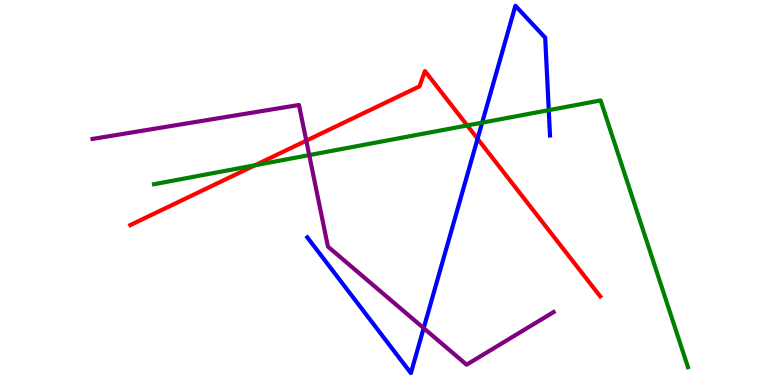[{'lines': ['blue', 'red'], 'intersections': [{'x': 6.16, 'y': 6.4}]}, {'lines': ['green', 'red'], 'intersections': [{'x': 3.29, 'y': 5.71}, {'x': 6.03, 'y': 6.74}]}, {'lines': ['purple', 'red'], 'intersections': [{'x': 3.95, 'y': 6.35}]}, {'lines': ['blue', 'green'], 'intersections': [{'x': 6.22, 'y': 6.81}, {'x': 7.08, 'y': 7.14}]}, {'lines': ['blue', 'purple'], 'intersections': [{'x': 5.47, 'y': 1.48}]}, {'lines': ['green', 'purple'], 'intersections': [{'x': 3.99, 'y': 5.97}]}]